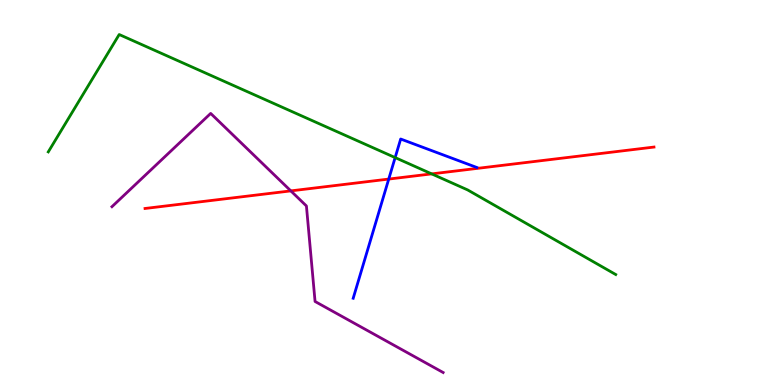[{'lines': ['blue', 'red'], 'intersections': [{'x': 5.02, 'y': 5.35}]}, {'lines': ['green', 'red'], 'intersections': [{'x': 5.57, 'y': 5.48}]}, {'lines': ['purple', 'red'], 'intersections': [{'x': 3.75, 'y': 5.04}]}, {'lines': ['blue', 'green'], 'intersections': [{'x': 5.1, 'y': 5.91}]}, {'lines': ['blue', 'purple'], 'intersections': []}, {'lines': ['green', 'purple'], 'intersections': []}]